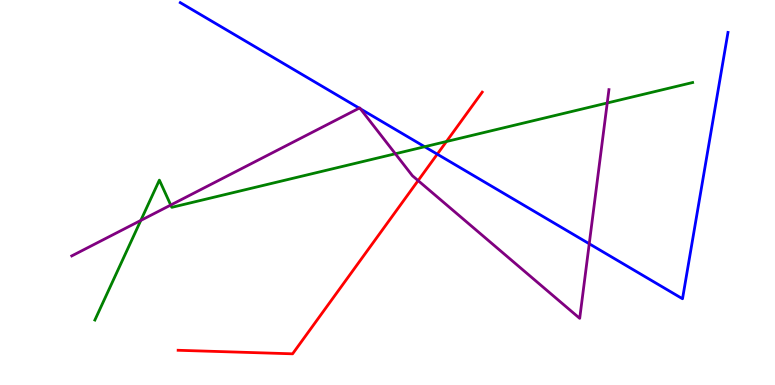[{'lines': ['blue', 'red'], 'intersections': [{'x': 5.64, 'y': 6.0}]}, {'lines': ['green', 'red'], 'intersections': [{'x': 5.76, 'y': 6.32}]}, {'lines': ['purple', 'red'], 'intersections': [{'x': 5.4, 'y': 5.31}]}, {'lines': ['blue', 'green'], 'intersections': [{'x': 5.48, 'y': 6.19}]}, {'lines': ['blue', 'purple'], 'intersections': [{'x': 4.64, 'y': 7.19}, {'x': 4.65, 'y': 7.17}, {'x': 7.6, 'y': 3.67}]}, {'lines': ['green', 'purple'], 'intersections': [{'x': 1.82, 'y': 4.27}, {'x': 2.2, 'y': 4.67}, {'x': 5.1, 'y': 6.01}, {'x': 7.84, 'y': 7.33}]}]